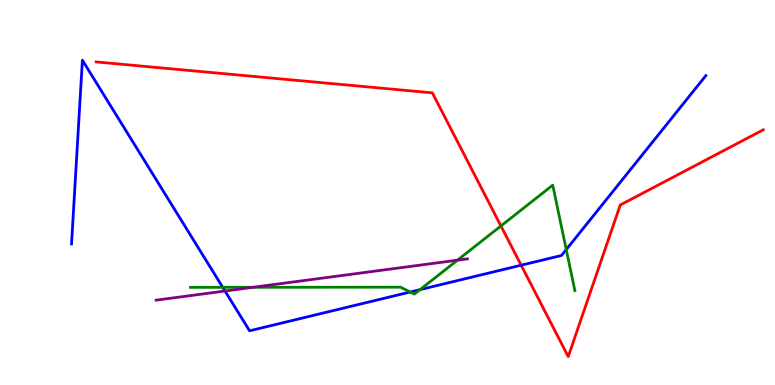[{'lines': ['blue', 'red'], 'intersections': [{'x': 6.72, 'y': 3.11}]}, {'lines': ['green', 'red'], 'intersections': [{'x': 6.46, 'y': 4.13}]}, {'lines': ['purple', 'red'], 'intersections': []}, {'lines': ['blue', 'green'], 'intersections': [{'x': 2.87, 'y': 2.54}, {'x': 5.29, 'y': 2.42}, {'x': 5.42, 'y': 2.48}, {'x': 7.31, 'y': 3.52}]}, {'lines': ['blue', 'purple'], 'intersections': [{'x': 2.9, 'y': 2.44}]}, {'lines': ['green', 'purple'], 'intersections': [{'x': 3.26, 'y': 2.54}, {'x': 5.9, 'y': 3.24}]}]